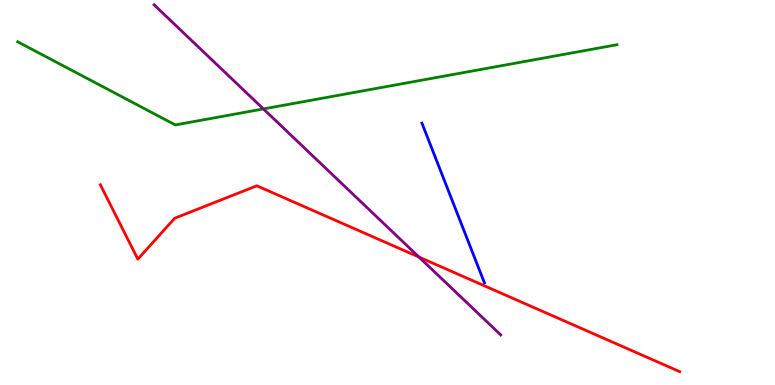[{'lines': ['blue', 'red'], 'intersections': []}, {'lines': ['green', 'red'], 'intersections': []}, {'lines': ['purple', 'red'], 'intersections': [{'x': 5.41, 'y': 3.32}]}, {'lines': ['blue', 'green'], 'intersections': []}, {'lines': ['blue', 'purple'], 'intersections': []}, {'lines': ['green', 'purple'], 'intersections': [{'x': 3.4, 'y': 7.17}]}]